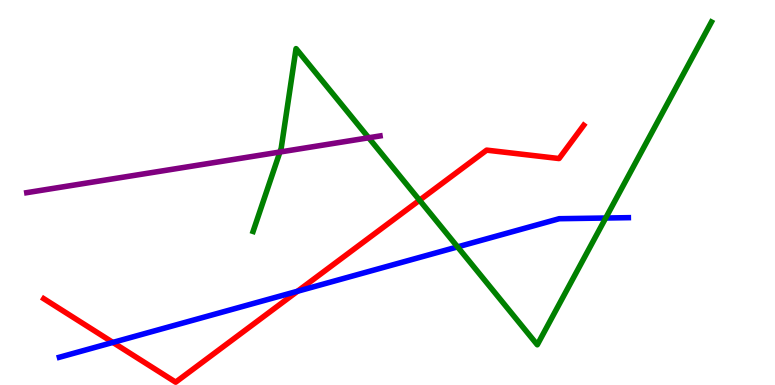[{'lines': ['blue', 'red'], 'intersections': [{'x': 1.46, 'y': 1.11}, {'x': 3.84, 'y': 2.44}]}, {'lines': ['green', 'red'], 'intersections': [{'x': 5.41, 'y': 4.8}]}, {'lines': ['purple', 'red'], 'intersections': []}, {'lines': ['blue', 'green'], 'intersections': [{'x': 5.9, 'y': 3.59}, {'x': 7.82, 'y': 4.34}]}, {'lines': ['blue', 'purple'], 'intersections': []}, {'lines': ['green', 'purple'], 'intersections': [{'x': 3.61, 'y': 6.05}, {'x': 4.76, 'y': 6.42}]}]